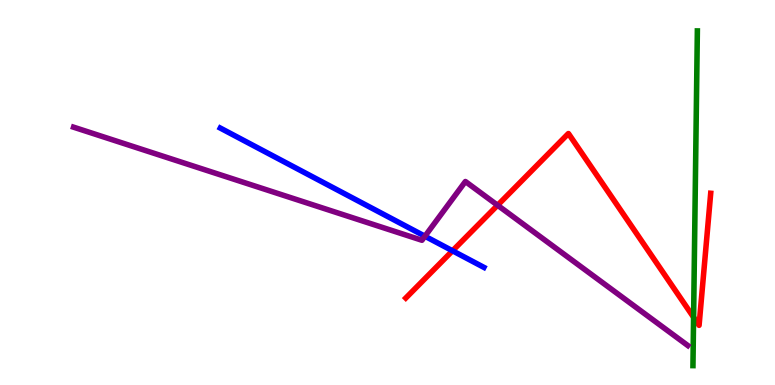[{'lines': ['blue', 'red'], 'intersections': [{'x': 5.84, 'y': 3.49}]}, {'lines': ['green', 'red'], 'intersections': [{'x': 8.95, 'y': 1.76}]}, {'lines': ['purple', 'red'], 'intersections': [{'x': 6.42, 'y': 4.67}]}, {'lines': ['blue', 'green'], 'intersections': []}, {'lines': ['blue', 'purple'], 'intersections': [{'x': 5.48, 'y': 3.86}]}, {'lines': ['green', 'purple'], 'intersections': []}]